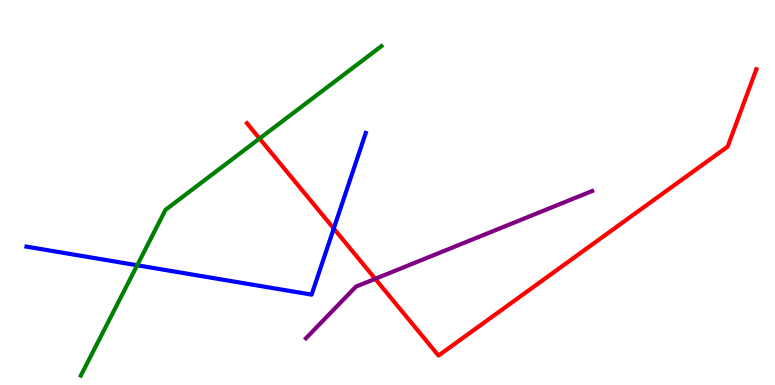[{'lines': ['blue', 'red'], 'intersections': [{'x': 4.31, 'y': 4.06}]}, {'lines': ['green', 'red'], 'intersections': [{'x': 3.35, 'y': 6.4}]}, {'lines': ['purple', 'red'], 'intersections': [{'x': 4.84, 'y': 2.76}]}, {'lines': ['blue', 'green'], 'intersections': [{'x': 1.77, 'y': 3.11}]}, {'lines': ['blue', 'purple'], 'intersections': []}, {'lines': ['green', 'purple'], 'intersections': []}]